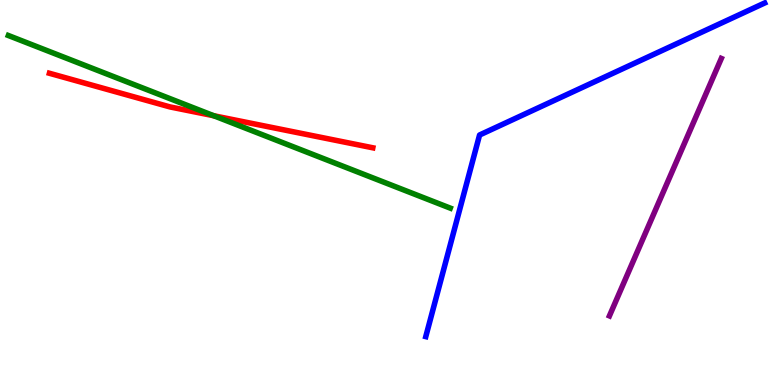[{'lines': ['blue', 'red'], 'intersections': []}, {'lines': ['green', 'red'], 'intersections': [{'x': 2.76, 'y': 6.99}]}, {'lines': ['purple', 'red'], 'intersections': []}, {'lines': ['blue', 'green'], 'intersections': []}, {'lines': ['blue', 'purple'], 'intersections': []}, {'lines': ['green', 'purple'], 'intersections': []}]